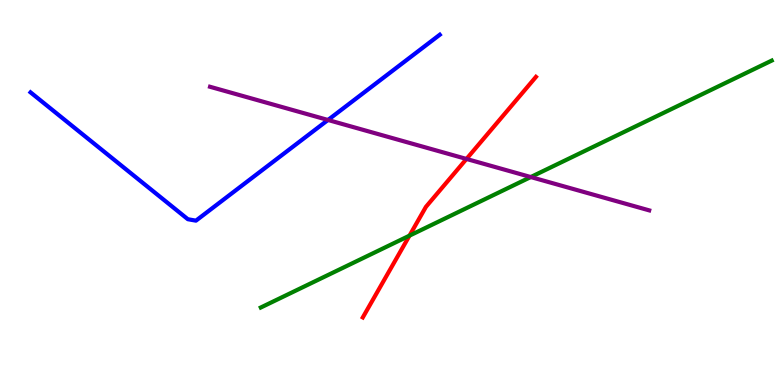[{'lines': ['blue', 'red'], 'intersections': []}, {'lines': ['green', 'red'], 'intersections': [{'x': 5.28, 'y': 3.88}]}, {'lines': ['purple', 'red'], 'intersections': [{'x': 6.02, 'y': 5.87}]}, {'lines': ['blue', 'green'], 'intersections': []}, {'lines': ['blue', 'purple'], 'intersections': [{'x': 4.23, 'y': 6.88}]}, {'lines': ['green', 'purple'], 'intersections': [{'x': 6.85, 'y': 5.4}]}]